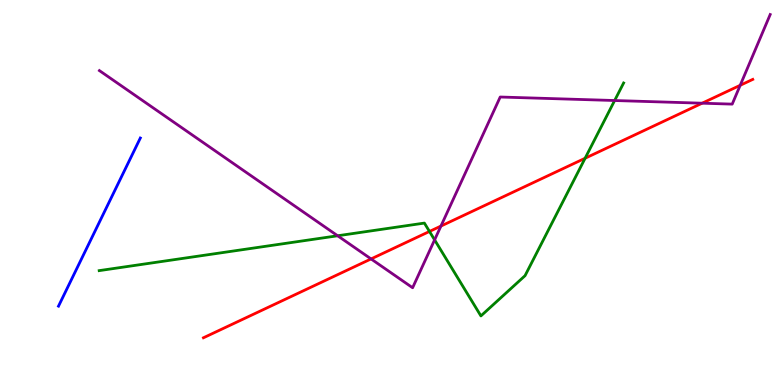[{'lines': ['blue', 'red'], 'intersections': []}, {'lines': ['green', 'red'], 'intersections': [{'x': 5.54, 'y': 3.99}, {'x': 7.55, 'y': 5.89}]}, {'lines': ['purple', 'red'], 'intersections': [{'x': 4.79, 'y': 3.27}, {'x': 5.69, 'y': 4.13}, {'x': 9.06, 'y': 7.32}, {'x': 9.55, 'y': 7.78}]}, {'lines': ['blue', 'green'], 'intersections': []}, {'lines': ['blue', 'purple'], 'intersections': []}, {'lines': ['green', 'purple'], 'intersections': [{'x': 4.36, 'y': 3.88}, {'x': 5.61, 'y': 3.77}, {'x': 7.93, 'y': 7.39}]}]